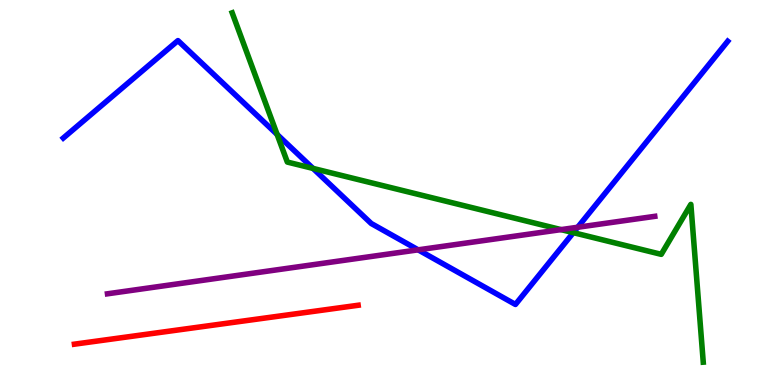[{'lines': ['blue', 'red'], 'intersections': []}, {'lines': ['green', 'red'], 'intersections': []}, {'lines': ['purple', 'red'], 'intersections': []}, {'lines': ['blue', 'green'], 'intersections': [{'x': 3.58, 'y': 6.51}, {'x': 4.04, 'y': 5.63}, {'x': 7.4, 'y': 3.96}]}, {'lines': ['blue', 'purple'], 'intersections': [{'x': 5.4, 'y': 3.51}, {'x': 7.45, 'y': 4.1}]}, {'lines': ['green', 'purple'], 'intersections': [{'x': 7.24, 'y': 4.04}]}]